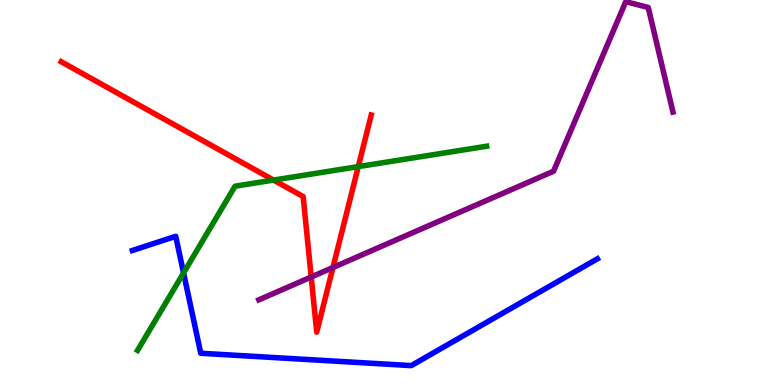[{'lines': ['blue', 'red'], 'intersections': []}, {'lines': ['green', 'red'], 'intersections': [{'x': 3.53, 'y': 5.32}, {'x': 4.62, 'y': 5.67}]}, {'lines': ['purple', 'red'], 'intersections': [{'x': 4.02, 'y': 2.81}, {'x': 4.3, 'y': 3.05}]}, {'lines': ['blue', 'green'], 'intersections': [{'x': 2.37, 'y': 2.91}]}, {'lines': ['blue', 'purple'], 'intersections': []}, {'lines': ['green', 'purple'], 'intersections': []}]